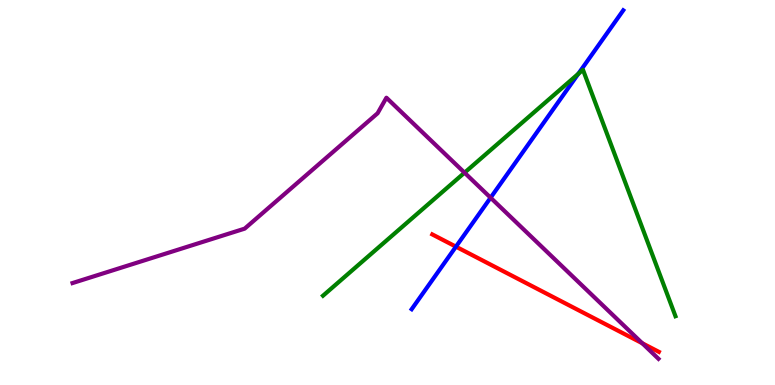[{'lines': ['blue', 'red'], 'intersections': [{'x': 5.88, 'y': 3.59}]}, {'lines': ['green', 'red'], 'intersections': []}, {'lines': ['purple', 'red'], 'intersections': [{'x': 8.29, 'y': 1.08}]}, {'lines': ['blue', 'green'], 'intersections': [{'x': 7.46, 'y': 8.08}]}, {'lines': ['blue', 'purple'], 'intersections': [{'x': 6.33, 'y': 4.86}]}, {'lines': ['green', 'purple'], 'intersections': [{'x': 5.99, 'y': 5.51}]}]